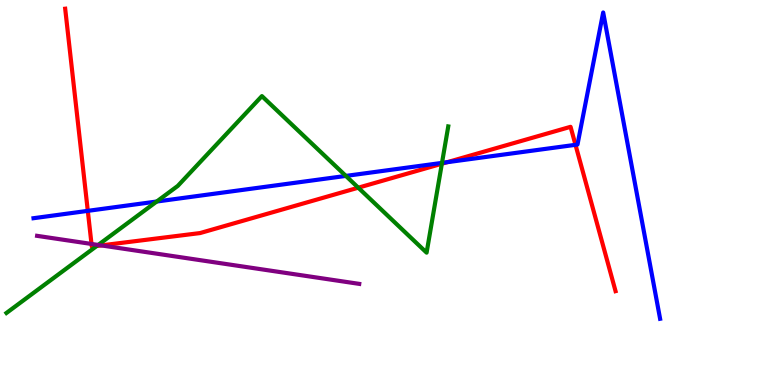[{'lines': ['blue', 'red'], 'intersections': [{'x': 1.13, 'y': 4.52}, {'x': 5.77, 'y': 5.79}, {'x': 7.43, 'y': 6.24}]}, {'lines': ['green', 'red'], 'intersections': [{'x': 1.25, 'y': 3.61}, {'x': 4.62, 'y': 5.12}, {'x': 5.7, 'y': 5.75}]}, {'lines': ['purple', 'red'], 'intersections': [{'x': 1.18, 'y': 3.66}, {'x': 1.31, 'y': 3.63}]}, {'lines': ['blue', 'green'], 'intersections': [{'x': 2.02, 'y': 4.77}, {'x': 4.46, 'y': 5.43}, {'x': 5.7, 'y': 5.77}]}, {'lines': ['blue', 'purple'], 'intersections': []}, {'lines': ['green', 'purple'], 'intersections': [{'x': 1.27, 'y': 3.64}]}]